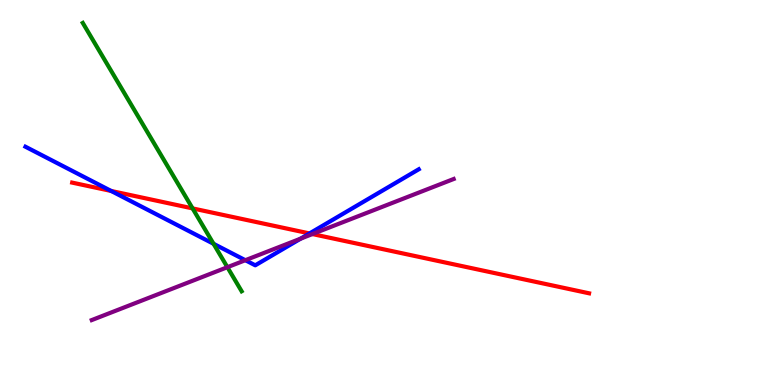[{'lines': ['blue', 'red'], 'intersections': [{'x': 1.43, 'y': 5.04}, {'x': 3.99, 'y': 3.94}]}, {'lines': ['green', 'red'], 'intersections': [{'x': 2.48, 'y': 4.59}]}, {'lines': ['purple', 'red'], 'intersections': [{'x': 4.03, 'y': 3.92}]}, {'lines': ['blue', 'green'], 'intersections': [{'x': 2.76, 'y': 3.67}]}, {'lines': ['blue', 'purple'], 'intersections': [{'x': 3.17, 'y': 3.24}, {'x': 3.88, 'y': 3.8}]}, {'lines': ['green', 'purple'], 'intersections': [{'x': 2.93, 'y': 3.06}]}]